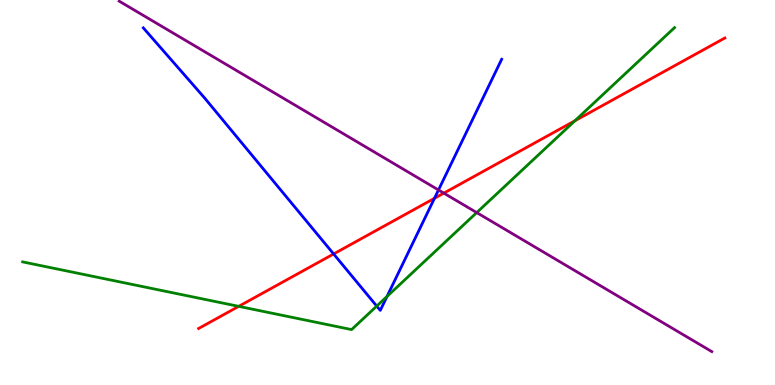[{'lines': ['blue', 'red'], 'intersections': [{'x': 4.3, 'y': 3.4}, {'x': 5.61, 'y': 4.85}]}, {'lines': ['green', 'red'], 'intersections': [{'x': 3.08, 'y': 2.04}, {'x': 7.42, 'y': 6.86}]}, {'lines': ['purple', 'red'], 'intersections': [{'x': 5.73, 'y': 4.98}]}, {'lines': ['blue', 'green'], 'intersections': [{'x': 4.86, 'y': 2.05}, {'x': 4.99, 'y': 2.3}]}, {'lines': ['blue', 'purple'], 'intersections': [{'x': 5.66, 'y': 5.07}]}, {'lines': ['green', 'purple'], 'intersections': [{'x': 6.15, 'y': 4.48}]}]